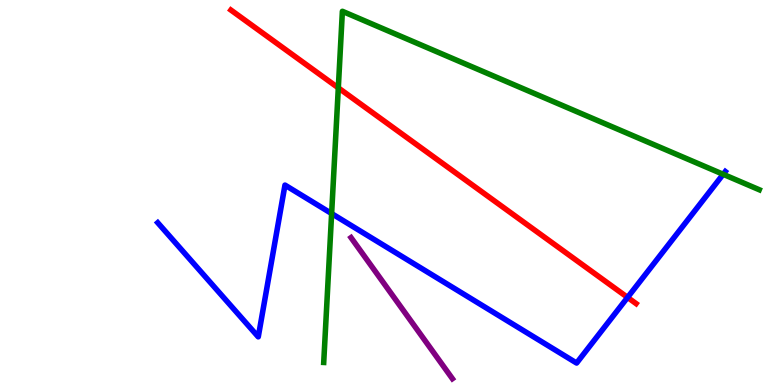[{'lines': ['blue', 'red'], 'intersections': [{'x': 8.1, 'y': 2.28}]}, {'lines': ['green', 'red'], 'intersections': [{'x': 4.37, 'y': 7.72}]}, {'lines': ['purple', 'red'], 'intersections': []}, {'lines': ['blue', 'green'], 'intersections': [{'x': 4.28, 'y': 4.45}, {'x': 9.33, 'y': 5.47}]}, {'lines': ['blue', 'purple'], 'intersections': []}, {'lines': ['green', 'purple'], 'intersections': []}]